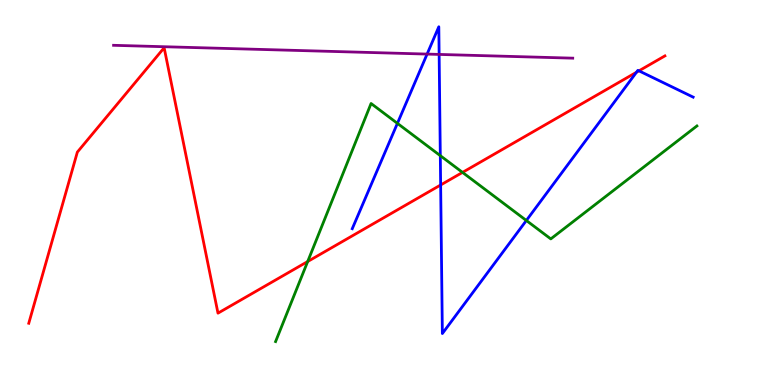[{'lines': ['blue', 'red'], 'intersections': [{'x': 5.69, 'y': 5.2}, {'x': 8.21, 'y': 8.12}, {'x': 8.24, 'y': 8.16}]}, {'lines': ['green', 'red'], 'intersections': [{'x': 3.97, 'y': 3.21}, {'x': 5.97, 'y': 5.52}]}, {'lines': ['purple', 'red'], 'intersections': []}, {'lines': ['blue', 'green'], 'intersections': [{'x': 5.13, 'y': 6.8}, {'x': 5.68, 'y': 5.96}, {'x': 6.79, 'y': 4.27}]}, {'lines': ['blue', 'purple'], 'intersections': [{'x': 5.51, 'y': 8.6}, {'x': 5.67, 'y': 8.59}]}, {'lines': ['green', 'purple'], 'intersections': []}]